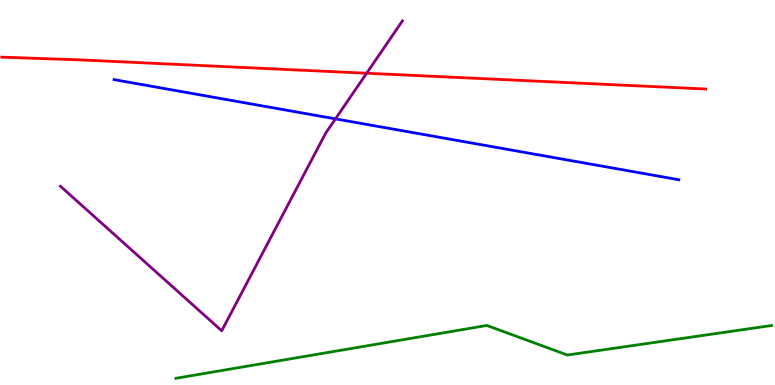[{'lines': ['blue', 'red'], 'intersections': []}, {'lines': ['green', 'red'], 'intersections': []}, {'lines': ['purple', 'red'], 'intersections': [{'x': 4.73, 'y': 8.1}]}, {'lines': ['blue', 'green'], 'intersections': []}, {'lines': ['blue', 'purple'], 'intersections': [{'x': 4.33, 'y': 6.91}]}, {'lines': ['green', 'purple'], 'intersections': []}]